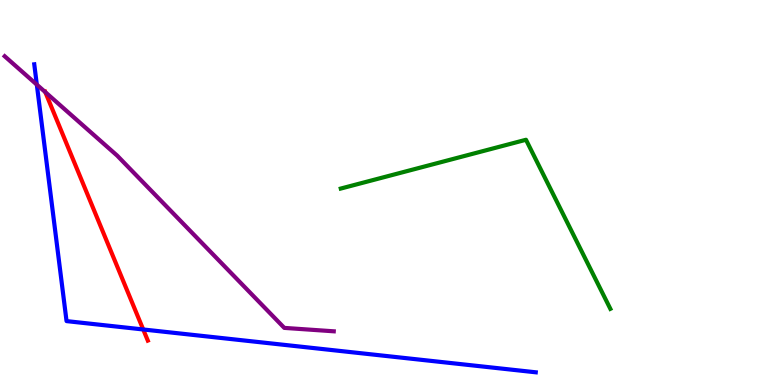[{'lines': ['blue', 'red'], 'intersections': [{'x': 1.85, 'y': 1.44}]}, {'lines': ['green', 'red'], 'intersections': []}, {'lines': ['purple', 'red'], 'intersections': [{'x': 0.584, 'y': 7.61}]}, {'lines': ['blue', 'green'], 'intersections': []}, {'lines': ['blue', 'purple'], 'intersections': [{'x': 0.475, 'y': 7.8}]}, {'lines': ['green', 'purple'], 'intersections': []}]